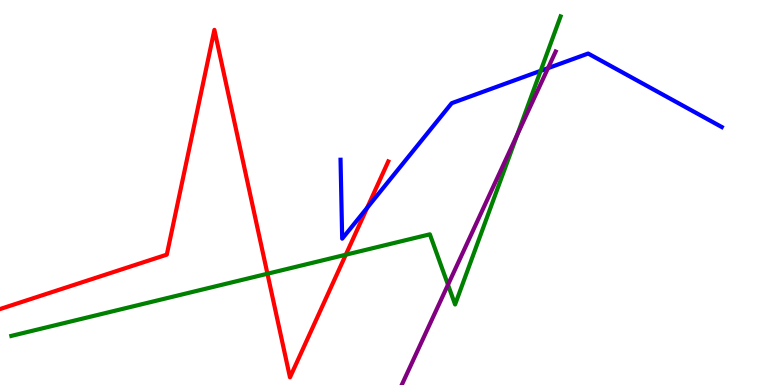[{'lines': ['blue', 'red'], 'intersections': [{'x': 4.74, 'y': 4.6}]}, {'lines': ['green', 'red'], 'intersections': [{'x': 3.45, 'y': 2.89}, {'x': 4.46, 'y': 3.38}]}, {'lines': ['purple', 'red'], 'intersections': []}, {'lines': ['blue', 'green'], 'intersections': [{'x': 6.98, 'y': 8.16}]}, {'lines': ['blue', 'purple'], 'intersections': [{'x': 7.07, 'y': 8.23}]}, {'lines': ['green', 'purple'], 'intersections': [{'x': 5.78, 'y': 2.6}, {'x': 6.67, 'y': 6.5}]}]